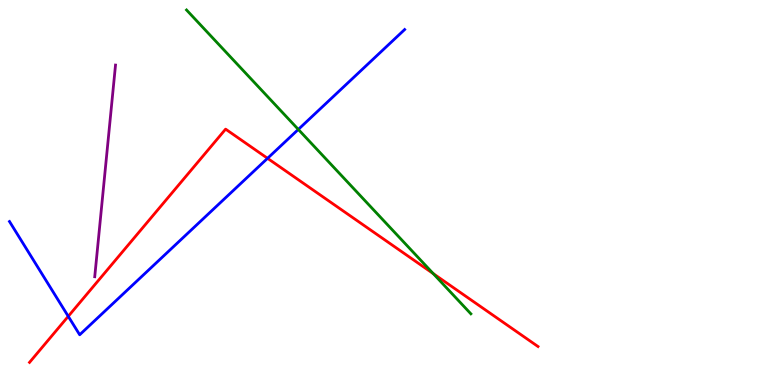[{'lines': ['blue', 'red'], 'intersections': [{'x': 0.881, 'y': 1.78}, {'x': 3.45, 'y': 5.89}]}, {'lines': ['green', 'red'], 'intersections': [{'x': 5.59, 'y': 2.89}]}, {'lines': ['purple', 'red'], 'intersections': []}, {'lines': ['blue', 'green'], 'intersections': [{'x': 3.85, 'y': 6.64}]}, {'lines': ['blue', 'purple'], 'intersections': []}, {'lines': ['green', 'purple'], 'intersections': []}]